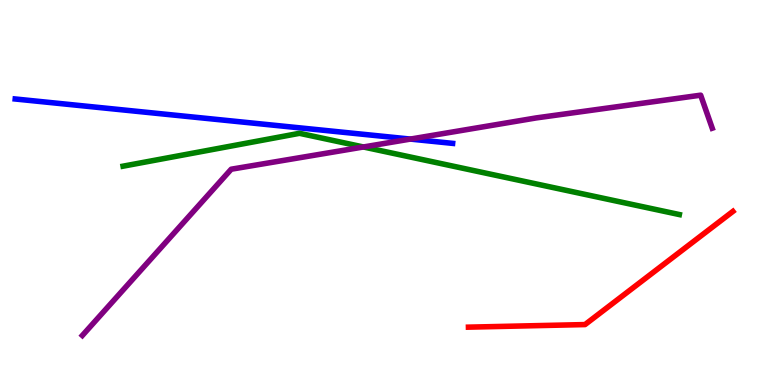[{'lines': ['blue', 'red'], 'intersections': []}, {'lines': ['green', 'red'], 'intersections': []}, {'lines': ['purple', 'red'], 'intersections': []}, {'lines': ['blue', 'green'], 'intersections': []}, {'lines': ['blue', 'purple'], 'intersections': [{'x': 5.3, 'y': 6.39}]}, {'lines': ['green', 'purple'], 'intersections': [{'x': 4.69, 'y': 6.18}]}]